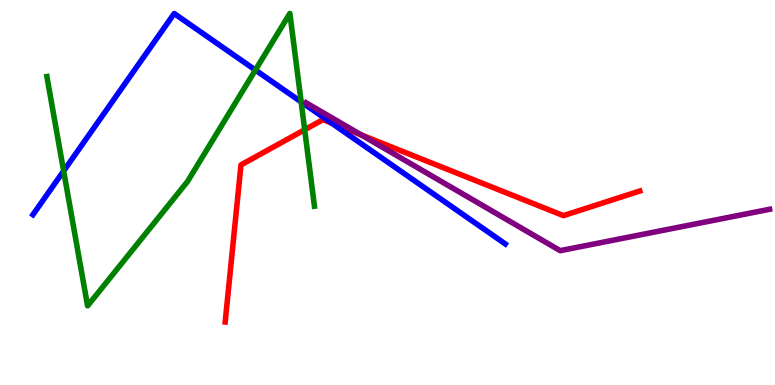[{'lines': ['blue', 'red'], 'intersections': [{'x': 4.28, 'y': 6.8}]}, {'lines': ['green', 'red'], 'intersections': [{'x': 3.93, 'y': 6.63}]}, {'lines': ['purple', 'red'], 'intersections': [{'x': 4.66, 'y': 6.49}]}, {'lines': ['blue', 'green'], 'intersections': [{'x': 0.821, 'y': 5.56}, {'x': 3.3, 'y': 8.18}, {'x': 3.89, 'y': 7.35}]}, {'lines': ['blue', 'purple'], 'intersections': []}, {'lines': ['green', 'purple'], 'intersections': []}]